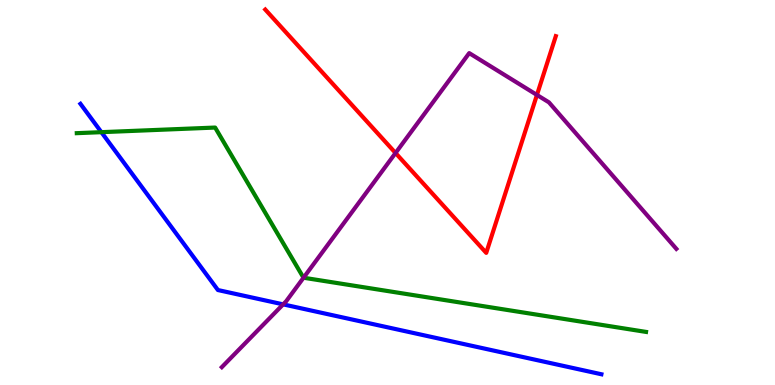[{'lines': ['blue', 'red'], 'intersections': []}, {'lines': ['green', 'red'], 'intersections': []}, {'lines': ['purple', 'red'], 'intersections': [{'x': 5.1, 'y': 6.03}, {'x': 6.93, 'y': 7.53}]}, {'lines': ['blue', 'green'], 'intersections': [{'x': 1.31, 'y': 6.57}]}, {'lines': ['blue', 'purple'], 'intersections': [{'x': 3.65, 'y': 2.09}]}, {'lines': ['green', 'purple'], 'intersections': [{'x': 3.92, 'y': 2.79}]}]